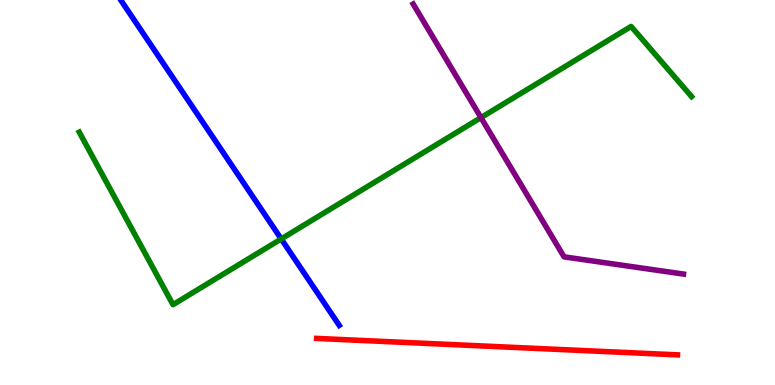[{'lines': ['blue', 'red'], 'intersections': []}, {'lines': ['green', 'red'], 'intersections': []}, {'lines': ['purple', 'red'], 'intersections': []}, {'lines': ['blue', 'green'], 'intersections': [{'x': 3.63, 'y': 3.79}]}, {'lines': ['blue', 'purple'], 'intersections': []}, {'lines': ['green', 'purple'], 'intersections': [{'x': 6.21, 'y': 6.94}]}]